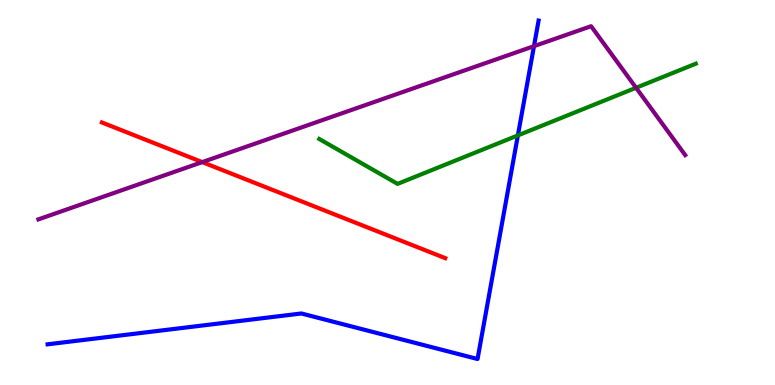[{'lines': ['blue', 'red'], 'intersections': []}, {'lines': ['green', 'red'], 'intersections': []}, {'lines': ['purple', 'red'], 'intersections': [{'x': 2.61, 'y': 5.79}]}, {'lines': ['blue', 'green'], 'intersections': [{'x': 6.68, 'y': 6.48}]}, {'lines': ['blue', 'purple'], 'intersections': [{'x': 6.89, 'y': 8.8}]}, {'lines': ['green', 'purple'], 'intersections': [{'x': 8.21, 'y': 7.72}]}]